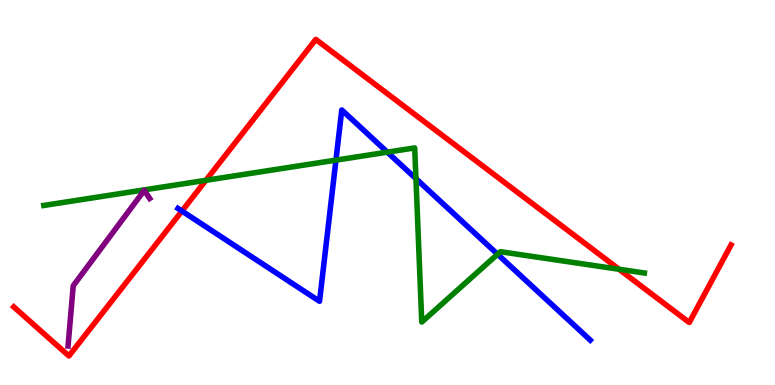[{'lines': ['blue', 'red'], 'intersections': [{'x': 2.35, 'y': 4.52}]}, {'lines': ['green', 'red'], 'intersections': [{'x': 2.66, 'y': 5.32}, {'x': 7.99, 'y': 3.01}]}, {'lines': ['purple', 'red'], 'intersections': []}, {'lines': ['blue', 'green'], 'intersections': [{'x': 4.33, 'y': 5.84}, {'x': 5.0, 'y': 6.05}, {'x': 5.37, 'y': 5.36}, {'x': 6.42, 'y': 3.4}]}, {'lines': ['blue', 'purple'], 'intersections': []}, {'lines': ['green', 'purple'], 'intersections': []}]